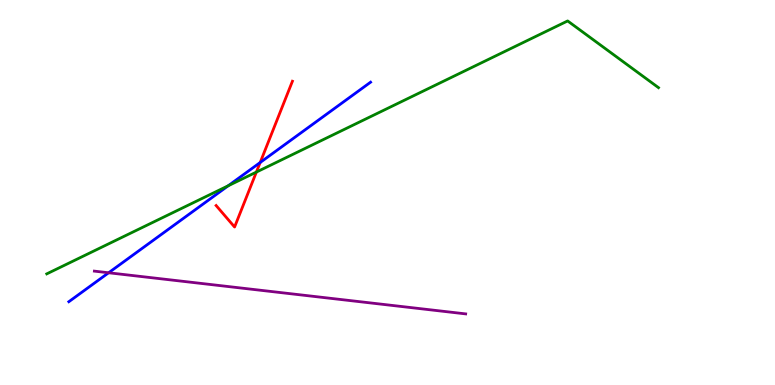[{'lines': ['blue', 'red'], 'intersections': [{'x': 3.36, 'y': 5.78}]}, {'lines': ['green', 'red'], 'intersections': [{'x': 3.31, 'y': 5.53}]}, {'lines': ['purple', 'red'], 'intersections': []}, {'lines': ['blue', 'green'], 'intersections': [{'x': 2.94, 'y': 5.17}]}, {'lines': ['blue', 'purple'], 'intersections': [{'x': 1.4, 'y': 2.92}]}, {'lines': ['green', 'purple'], 'intersections': []}]